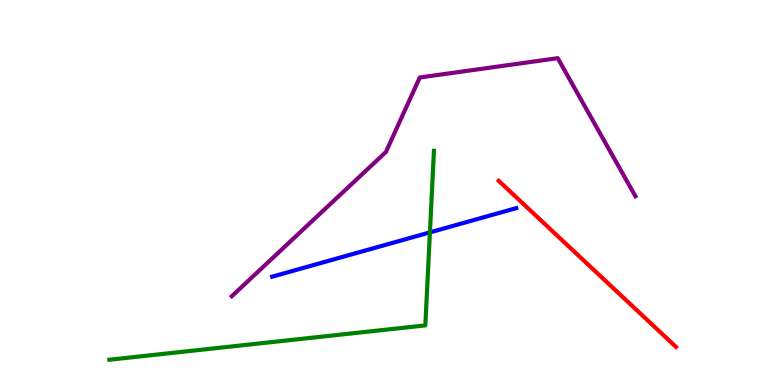[{'lines': ['blue', 'red'], 'intersections': []}, {'lines': ['green', 'red'], 'intersections': []}, {'lines': ['purple', 'red'], 'intersections': []}, {'lines': ['blue', 'green'], 'intersections': [{'x': 5.55, 'y': 3.96}]}, {'lines': ['blue', 'purple'], 'intersections': []}, {'lines': ['green', 'purple'], 'intersections': []}]